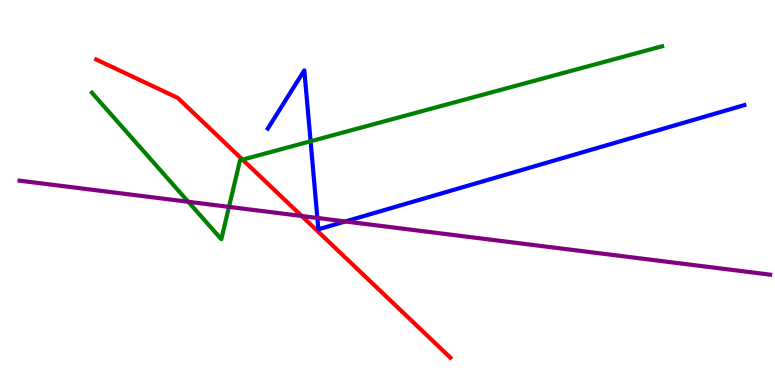[{'lines': ['blue', 'red'], 'intersections': []}, {'lines': ['green', 'red'], 'intersections': [{'x': 3.13, 'y': 5.85}]}, {'lines': ['purple', 'red'], 'intersections': [{'x': 3.89, 'y': 4.39}]}, {'lines': ['blue', 'green'], 'intersections': [{'x': 4.01, 'y': 6.33}]}, {'lines': ['blue', 'purple'], 'intersections': [{'x': 4.1, 'y': 4.34}, {'x': 4.46, 'y': 4.25}]}, {'lines': ['green', 'purple'], 'intersections': [{'x': 2.43, 'y': 4.76}, {'x': 2.95, 'y': 4.63}]}]